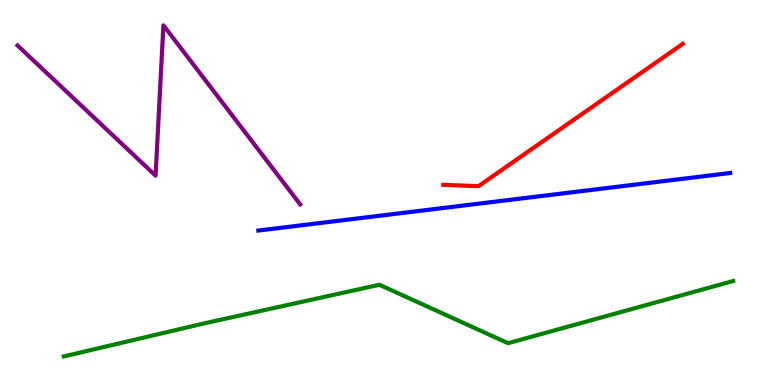[{'lines': ['blue', 'red'], 'intersections': []}, {'lines': ['green', 'red'], 'intersections': []}, {'lines': ['purple', 'red'], 'intersections': []}, {'lines': ['blue', 'green'], 'intersections': []}, {'lines': ['blue', 'purple'], 'intersections': []}, {'lines': ['green', 'purple'], 'intersections': []}]